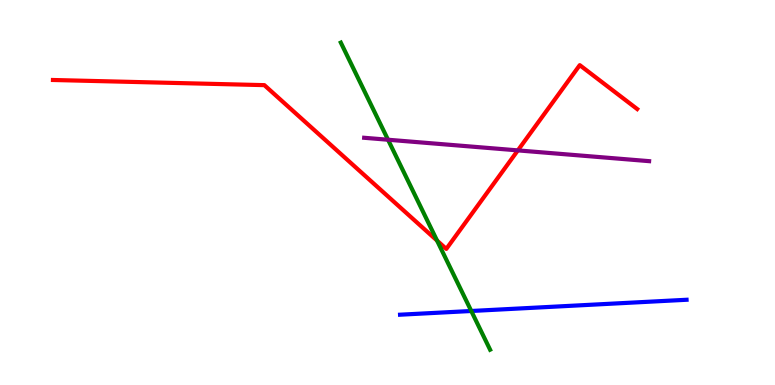[{'lines': ['blue', 'red'], 'intersections': []}, {'lines': ['green', 'red'], 'intersections': [{'x': 5.64, 'y': 3.75}]}, {'lines': ['purple', 'red'], 'intersections': [{'x': 6.68, 'y': 6.09}]}, {'lines': ['blue', 'green'], 'intersections': [{'x': 6.08, 'y': 1.92}]}, {'lines': ['blue', 'purple'], 'intersections': []}, {'lines': ['green', 'purple'], 'intersections': [{'x': 5.01, 'y': 6.37}]}]